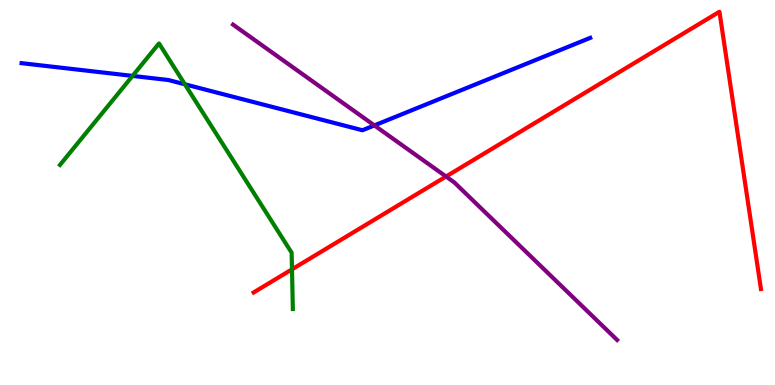[{'lines': ['blue', 'red'], 'intersections': []}, {'lines': ['green', 'red'], 'intersections': [{'x': 3.77, 'y': 3.0}]}, {'lines': ['purple', 'red'], 'intersections': [{'x': 5.76, 'y': 5.42}]}, {'lines': ['blue', 'green'], 'intersections': [{'x': 1.71, 'y': 8.03}, {'x': 2.39, 'y': 7.81}]}, {'lines': ['blue', 'purple'], 'intersections': [{'x': 4.83, 'y': 6.74}]}, {'lines': ['green', 'purple'], 'intersections': []}]